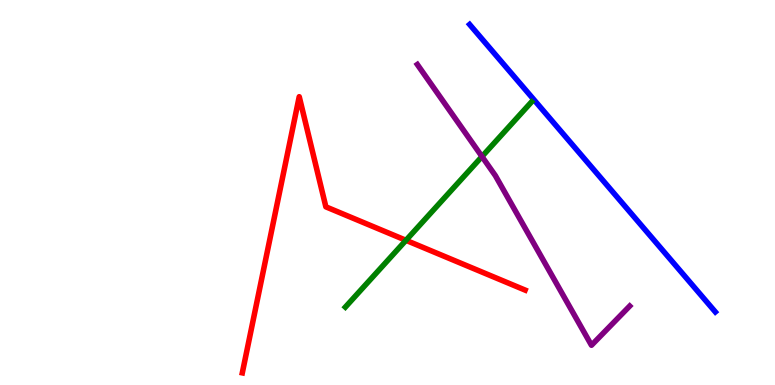[{'lines': ['blue', 'red'], 'intersections': []}, {'lines': ['green', 'red'], 'intersections': [{'x': 5.24, 'y': 3.76}]}, {'lines': ['purple', 'red'], 'intersections': []}, {'lines': ['blue', 'green'], 'intersections': []}, {'lines': ['blue', 'purple'], 'intersections': []}, {'lines': ['green', 'purple'], 'intersections': [{'x': 6.22, 'y': 5.93}]}]